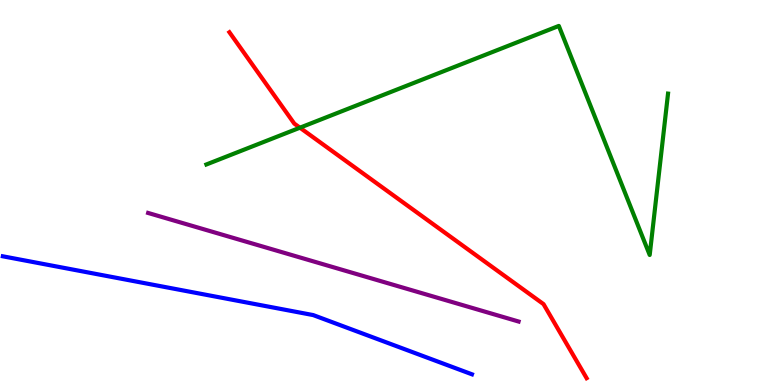[{'lines': ['blue', 'red'], 'intersections': []}, {'lines': ['green', 'red'], 'intersections': [{'x': 3.87, 'y': 6.68}]}, {'lines': ['purple', 'red'], 'intersections': []}, {'lines': ['blue', 'green'], 'intersections': []}, {'lines': ['blue', 'purple'], 'intersections': []}, {'lines': ['green', 'purple'], 'intersections': []}]